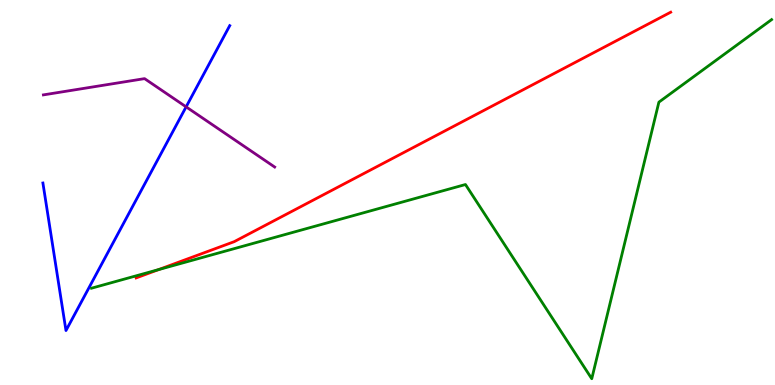[{'lines': ['blue', 'red'], 'intersections': []}, {'lines': ['green', 'red'], 'intersections': [{'x': 2.05, 'y': 3.0}]}, {'lines': ['purple', 'red'], 'intersections': []}, {'lines': ['blue', 'green'], 'intersections': []}, {'lines': ['blue', 'purple'], 'intersections': [{'x': 2.4, 'y': 7.22}]}, {'lines': ['green', 'purple'], 'intersections': []}]